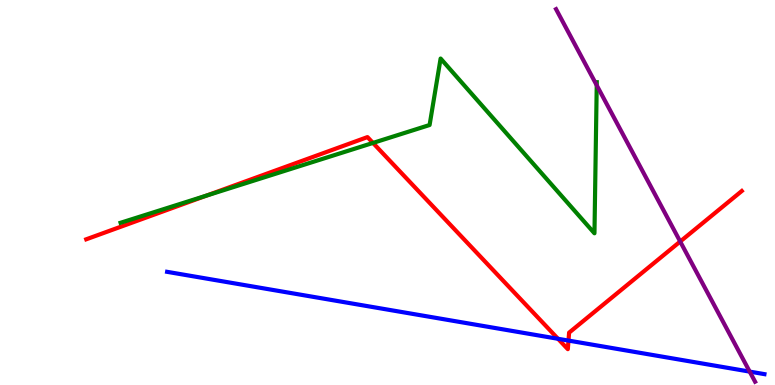[{'lines': ['blue', 'red'], 'intersections': [{'x': 7.2, 'y': 1.2}, {'x': 7.34, 'y': 1.15}]}, {'lines': ['green', 'red'], 'intersections': [{'x': 2.66, 'y': 4.92}, {'x': 4.81, 'y': 6.29}]}, {'lines': ['purple', 'red'], 'intersections': [{'x': 8.78, 'y': 3.73}]}, {'lines': ['blue', 'green'], 'intersections': []}, {'lines': ['blue', 'purple'], 'intersections': [{'x': 9.67, 'y': 0.348}]}, {'lines': ['green', 'purple'], 'intersections': [{'x': 7.7, 'y': 7.78}]}]